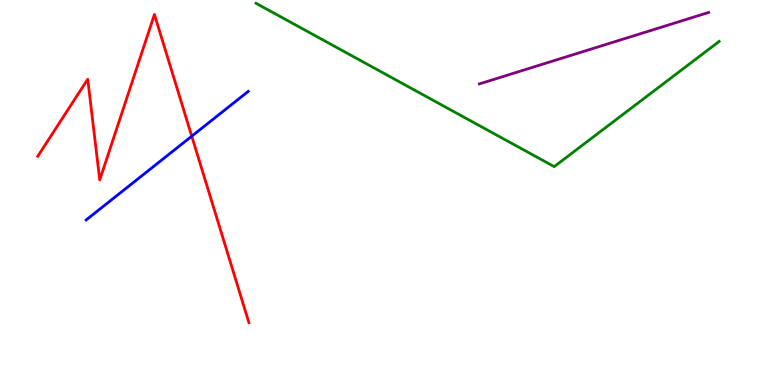[{'lines': ['blue', 'red'], 'intersections': [{'x': 2.47, 'y': 6.46}]}, {'lines': ['green', 'red'], 'intersections': []}, {'lines': ['purple', 'red'], 'intersections': []}, {'lines': ['blue', 'green'], 'intersections': []}, {'lines': ['blue', 'purple'], 'intersections': []}, {'lines': ['green', 'purple'], 'intersections': []}]